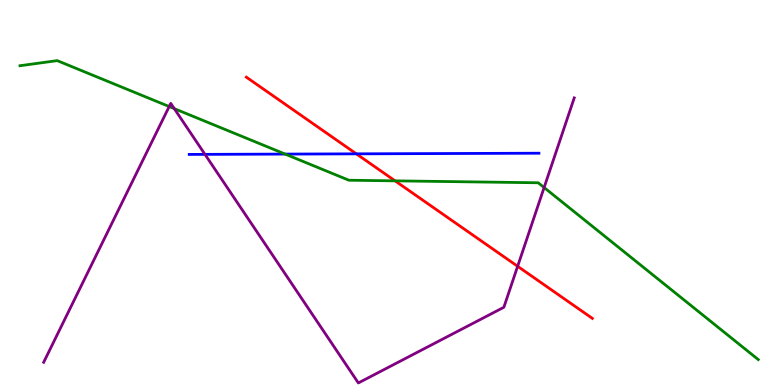[{'lines': ['blue', 'red'], 'intersections': [{'x': 4.6, 'y': 6.0}]}, {'lines': ['green', 'red'], 'intersections': [{'x': 5.1, 'y': 5.3}]}, {'lines': ['purple', 'red'], 'intersections': [{'x': 6.68, 'y': 3.08}]}, {'lines': ['blue', 'green'], 'intersections': [{'x': 3.68, 'y': 6.0}]}, {'lines': ['blue', 'purple'], 'intersections': [{'x': 2.64, 'y': 5.99}]}, {'lines': ['green', 'purple'], 'intersections': [{'x': 2.18, 'y': 7.23}, {'x': 2.25, 'y': 7.18}, {'x': 7.02, 'y': 5.13}]}]